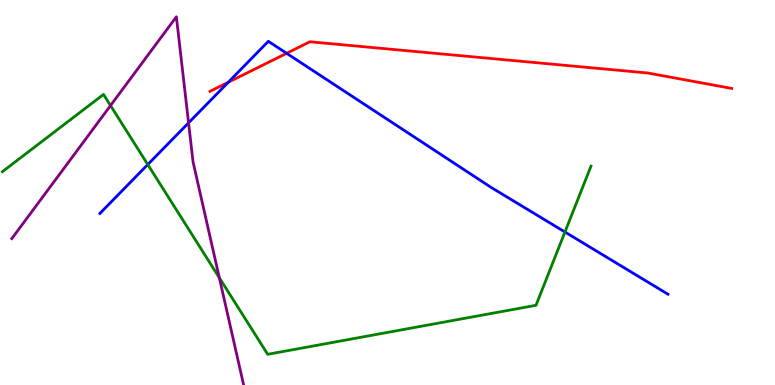[{'lines': ['blue', 'red'], 'intersections': [{'x': 2.95, 'y': 7.86}, {'x': 3.7, 'y': 8.62}]}, {'lines': ['green', 'red'], 'intersections': []}, {'lines': ['purple', 'red'], 'intersections': []}, {'lines': ['blue', 'green'], 'intersections': [{'x': 1.91, 'y': 5.73}, {'x': 7.29, 'y': 3.97}]}, {'lines': ['blue', 'purple'], 'intersections': [{'x': 2.43, 'y': 6.81}]}, {'lines': ['green', 'purple'], 'intersections': [{'x': 1.43, 'y': 7.26}, {'x': 2.83, 'y': 2.79}]}]